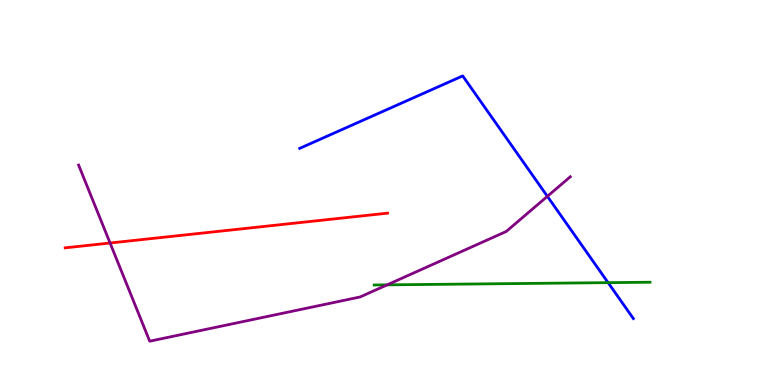[{'lines': ['blue', 'red'], 'intersections': []}, {'lines': ['green', 'red'], 'intersections': []}, {'lines': ['purple', 'red'], 'intersections': [{'x': 1.42, 'y': 3.69}]}, {'lines': ['blue', 'green'], 'intersections': [{'x': 7.85, 'y': 2.66}]}, {'lines': ['blue', 'purple'], 'intersections': [{'x': 7.06, 'y': 4.9}]}, {'lines': ['green', 'purple'], 'intersections': [{'x': 5.0, 'y': 2.6}]}]